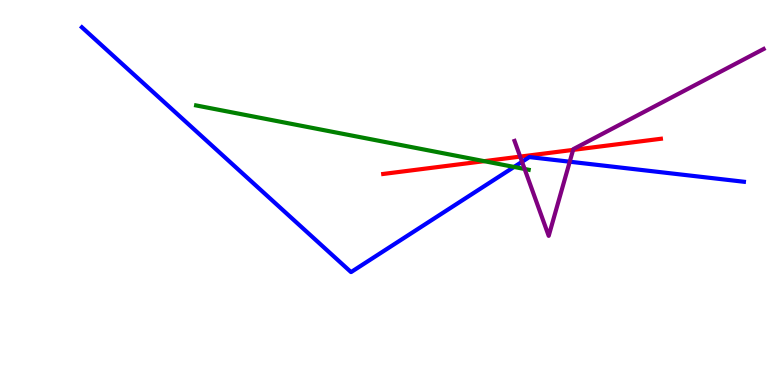[{'lines': ['blue', 'red'], 'intersections': []}, {'lines': ['green', 'red'], 'intersections': [{'x': 6.25, 'y': 5.81}]}, {'lines': ['purple', 'red'], 'intersections': [{'x': 6.71, 'y': 5.93}, {'x': 7.39, 'y': 6.11}]}, {'lines': ['blue', 'green'], 'intersections': [{'x': 6.63, 'y': 5.66}]}, {'lines': ['blue', 'purple'], 'intersections': [{'x': 6.74, 'y': 5.8}, {'x': 7.35, 'y': 5.8}]}, {'lines': ['green', 'purple'], 'intersections': [{'x': 6.77, 'y': 5.61}]}]